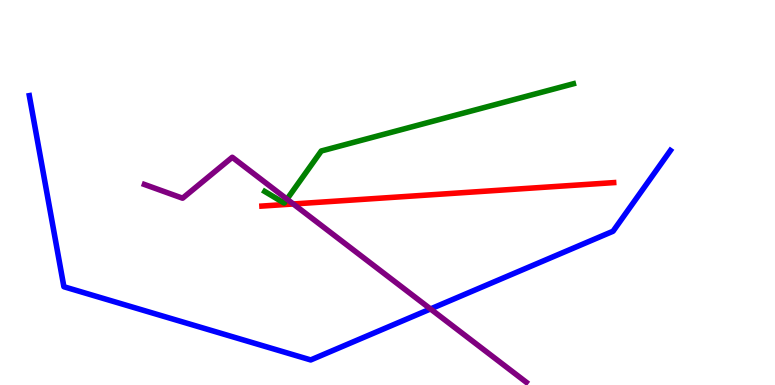[{'lines': ['blue', 'red'], 'intersections': []}, {'lines': ['green', 'red'], 'intersections': []}, {'lines': ['purple', 'red'], 'intersections': [{'x': 3.78, 'y': 4.7}]}, {'lines': ['blue', 'green'], 'intersections': []}, {'lines': ['blue', 'purple'], 'intersections': [{'x': 5.55, 'y': 1.98}]}, {'lines': ['green', 'purple'], 'intersections': [{'x': 3.7, 'y': 4.83}]}]